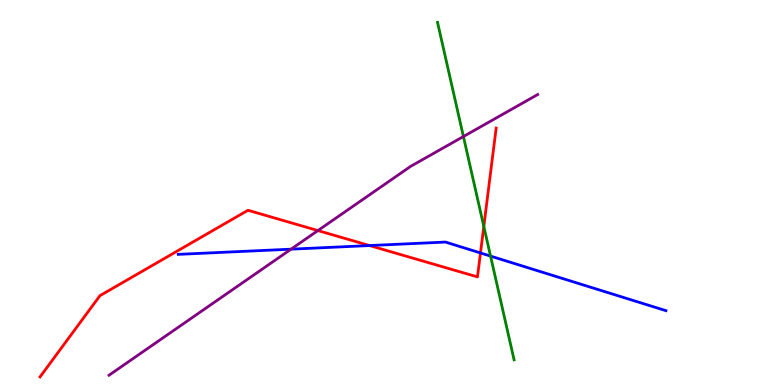[{'lines': ['blue', 'red'], 'intersections': [{'x': 4.77, 'y': 3.62}, {'x': 6.2, 'y': 3.43}]}, {'lines': ['green', 'red'], 'intersections': [{'x': 6.24, 'y': 4.12}]}, {'lines': ['purple', 'red'], 'intersections': [{'x': 4.1, 'y': 4.01}]}, {'lines': ['blue', 'green'], 'intersections': [{'x': 6.33, 'y': 3.35}]}, {'lines': ['blue', 'purple'], 'intersections': [{'x': 3.76, 'y': 3.53}]}, {'lines': ['green', 'purple'], 'intersections': [{'x': 5.98, 'y': 6.45}]}]